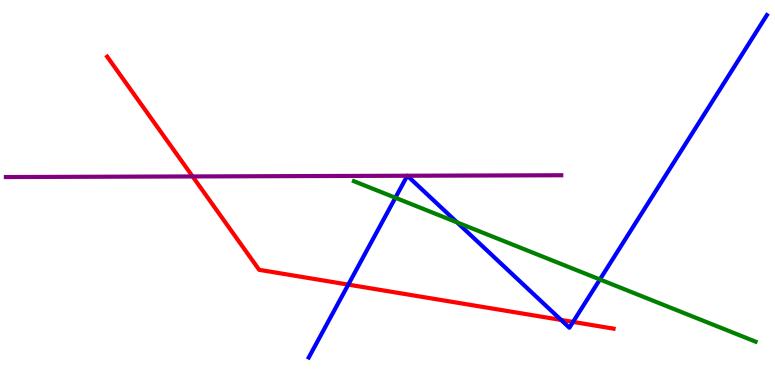[{'lines': ['blue', 'red'], 'intersections': [{'x': 4.49, 'y': 2.61}, {'x': 7.24, 'y': 1.69}, {'x': 7.39, 'y': 1.64}]}, {'lines': ['green', 'red'], 'intersections': []}, {'lines': ['purple', 'red'], 'intersections': [{'x': 2.49, 'y': 5.42}]}, {'lines': ['blue', 'green'], 'intersections': [{'x': 5.1, 'y': 4.86}, {'x': 5.9, 'y': 4.22}, {'x': 7.74, 'y': 2.74}]}, {'lines': ['blue', 'purple'], 'intersections': [{'x': 5.26, 'y': 5.44}, {'x': 5.26, 'y': 5.44}]}, {'lines': ['green', 'purple'], 'intersections': []}]